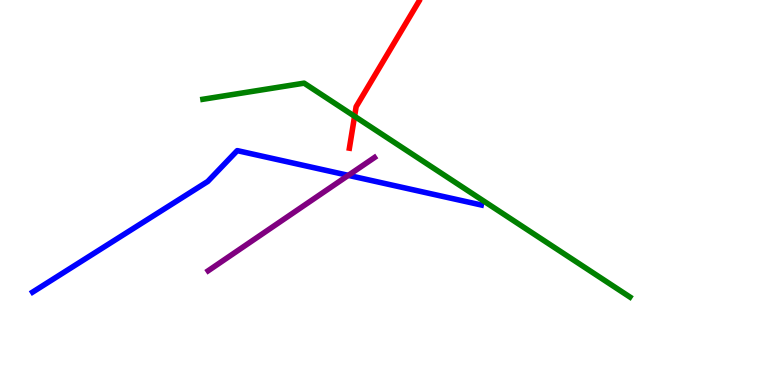[{'lines': ['blue', 'red'], 'intersections': []}, {'lines': ['green', 'red'], 'intersections': [{'x': 4.58, 'y': 6.98}]}, {'lines': ['purple', 'red'], 'intersections': []}, {'lines': ['blue', 'green'], 'intersections': []}, {'lines': ['blue', 'purple'], 'intersections': [{'x': 4.49, 'y': 5.45}]}, {'lines': ['green', 'purple'], 'intersections': []}]